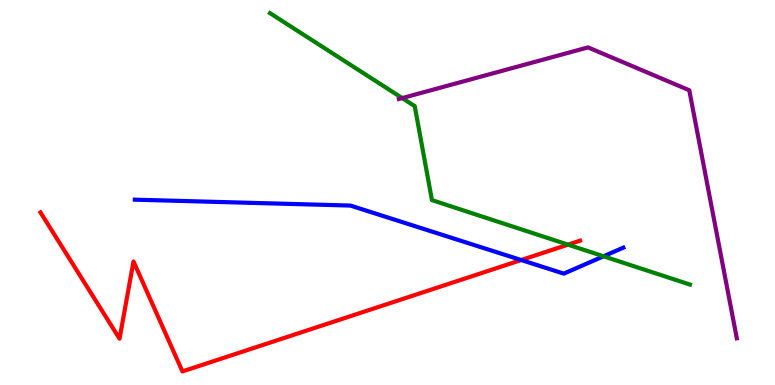[{'lines': ['blue', 'red'], 'intersections': [{'x': 6.73, 'y': 3.25}]}, {'lines': ['green', 'red'], 'intersections': [{'x': 7.33, 'y': 3.65}]}, {'lines': ['purple', 'red'], 'intersections': []}, {'lines': ['blue', 'green'], 'intersections': [{'x': 7.79, 'y': 3.34}]}, {'lines': ['blue', 'purple'], 'intersections': []}, {'lines': ['green', 'purple'], 'intersections': [{'x': 5.19, 'y': 7.45}]}]